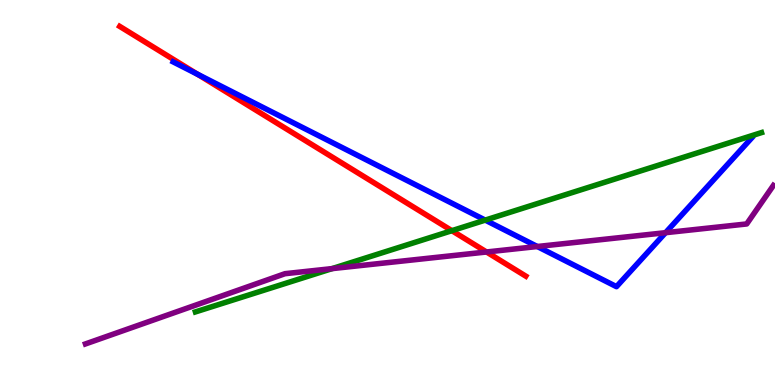[{'lines': ['blue', 'red'], 'intersections': [{'x': 2.55, 'y': 8.07}]}, {'lines': ['green', 'red'], 'intersections': [{'x': 5.83, 'y': 4.01}]}, {'lines': ['purple', 'red'], 'intersections': [{'x': 6.28, 'y': 3.46}]}, {'lines': ['blue', 'green'], 'intersections': [{'x': 6.26, 'y': 4.28}]}, {'lines': ['blue', 'purple'], 'intersections': [{'x': 6.93, 'y': 3.6}, {'x': 8.59, 'y': 3.96}]}, {'lines': ['green', 'purple'], 'intersections': [{'x': 4.29, 'y': 3.02}]}]